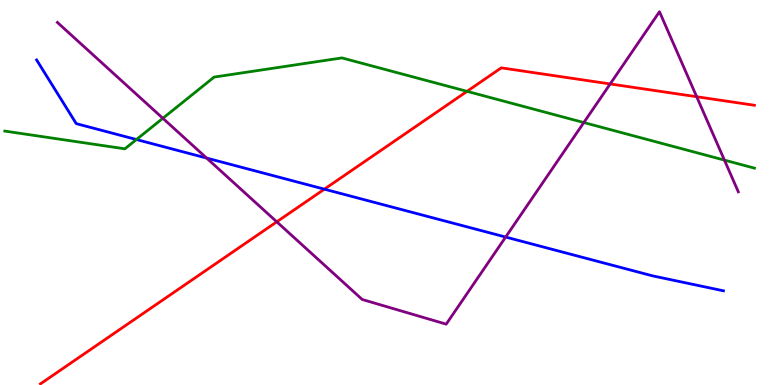[{'lines': ['blue', 'red'], 'intersections': [{'x': 4.19, 'y': 5.09}]}, {'lines': ['green', 'red'], 'intersections': [{'x': 6.03, 'y': 7.63}]}, {'lines': ['purple', 'red'], 'intersections': [{'x': 3.57, 'y': 4.24}, {'x': 7.87, 'y': 7.82}, {'x': 8.99, 'y': 7.49}]}, {'lines': ['blue', 'green'], 'intersections': [{'x': 1.76, 'y': 6.38}]}, {'lines': ['blue', 'purple'], 'intersections': [{'x': 2.67, 'y': 5.89}, {'x': 6.52, 'y': 3.84}]}, {'lines': ['green', 'purple'], 'intersections': [{'x': 2.1, 'y': 6.93}, {'x': 7.53, 'y': 6.82}, {'x': 9.35, 'y': 5.84}]}]